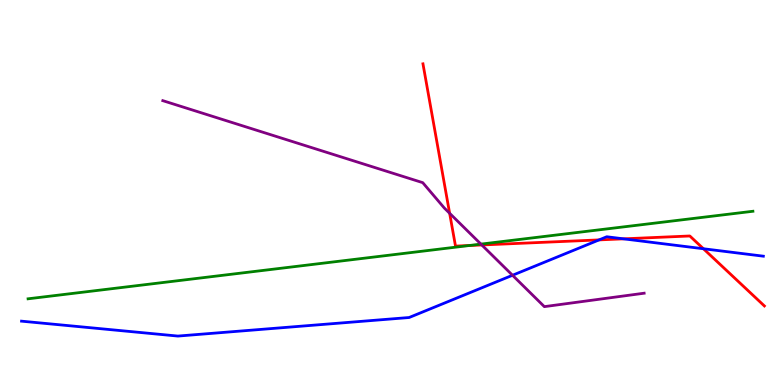[{'lines': ['blue', 'red'], 'intersections': [{'x': 7.73, 'y': 3.77}, {'x': 8.05, 'y': 3.8}, {'x': 9.08, 'y': 3.54}]}, {'lines': ['green', 'red'], 'intersections': [{'x': 6.06, 'y': 3.62}]}, {'lines': ['purple', 'red'], 'intersections': [{'x': 5.8, 'y': 4.46}, {'x': 6.22, 'y': 3.64}]}, {'lines': ['blue', 'green'], 'intersections': []}, {'lines': ['blue', 'purple'], 'intersections': [{'x': 6.61, 'y': 2.85}]}, {'lines': ['green', 'purple'], 'intersections': [{'x': 6.21, 'y': 3.66}]}]